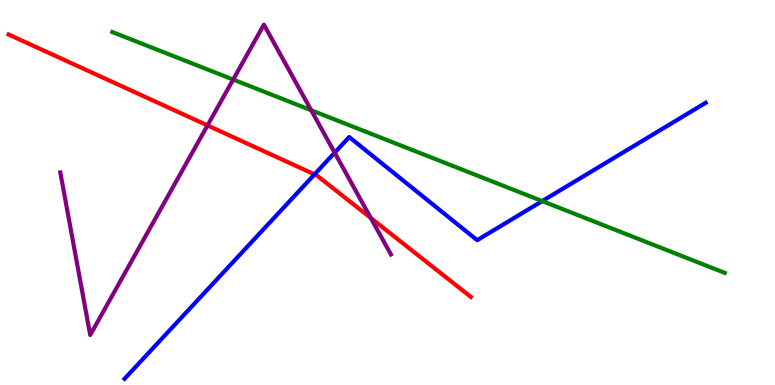[{'lines': ['blue', 'red'], 'intersections': [{'x': 4.06, 'y': 5.47}]}, {'lines': ['green', 'red'], 'intersections': []}, {'lines': ['purple', 'red'], 'intersections': [{'x': 2.68, 'y': 6.74}, {'x': 4.78, 'y': 4.34}]}, {'lines': ['blue', 'green'], 'intersections': [{'x': 7.0, 'y': 4.78}]}, {'lines': ['blue', 'purple'], 'intersections': [{'x': 4.32, 'y': 6.03}]}, {'lines': ['green', 'purple'], 'intersections': [{'x': 3.01, 'y': 7.93}, {'x': 4.02, 'y': 7.14}]}]